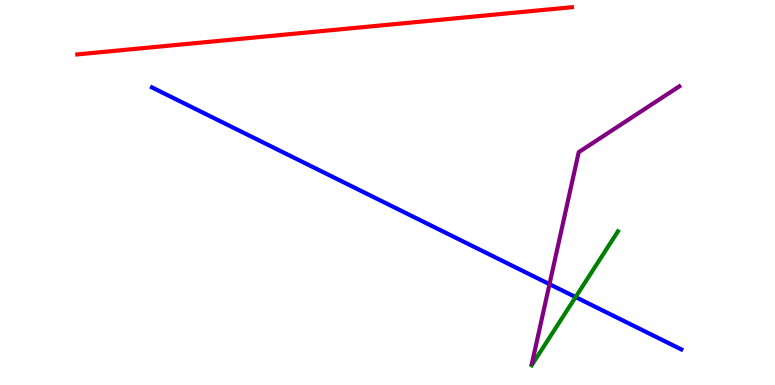[{'lines': ['blue', 'red'], 'intersections': []}, {'lines': ['green', 'red'], 'intersections': []}, {'lines': ['purple', 'red'], 'intersections': []}, {'lines': ['blue', 'green'], 'intersections': [{'x': 7.43, 'y': 2.28}]}, {'lines': ['blue', 'purple'], 'intersections': [{'x': 7.09, 'y': 2.62}]}, {'lines': ['green', 'purple'], 'intersections': []}]